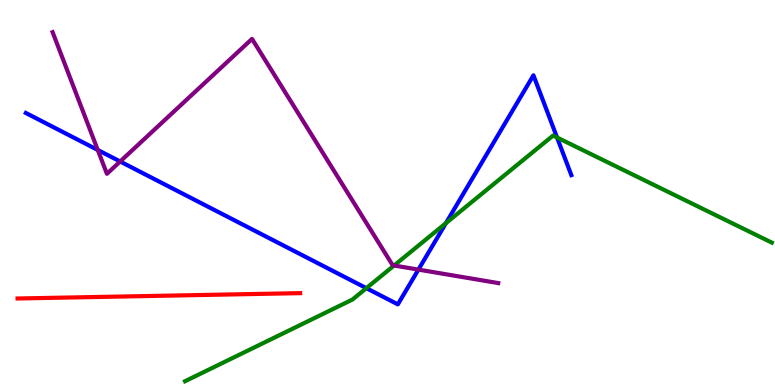[{'lines': ['blue', 'red'], 'intersections': []}, {'lines': ['green', 'red'], 'intersections': []}, {'lines': ['purple', 'red'], 'intersections': []}, {'lines': ['blue', 'green'], 'intersections': [{'x': 4.73, 'y': 2.52}, {'x': 5.75, 'y': 4.2}, {'x': 7.19, 'y': 6.43}]}, {'lines': ['blue', 'purple'], 'intersections': [{'x': 1.26, 'y': 6.1}, {'x': 1.55, 'y': 5.81}, {'x': 5.4, 'y': 3.0}]}, {'lines': ['green', 'purple'], 'intersections': [{'x': 5.08, 'y': 3.1}]}]